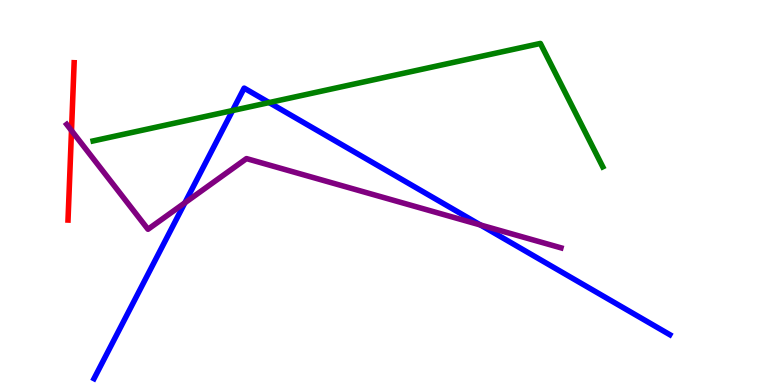[{'lines': ['blue', 'red'], 'intersections': []}, {'lines': ['green', 'red'], 'intersections': []}, {'lines': ['purple', 'red'], 'intersections': [{'x': 0.923, 'y': 6.61}]}, {'lines': ['blue', 'green'], 'intersections': [{'x': 3.0, 'y': 7.13}, {'x': 3.47, 'y': 7.34}]}, {'lines': ['blue', 'purple'], 'intersections': [{'x': 2.39, 'y': 4.73}, {'x': 6.2, 'y': 4.16}]}, {'lines': ['green', 'purple'], 'intersections': []}]